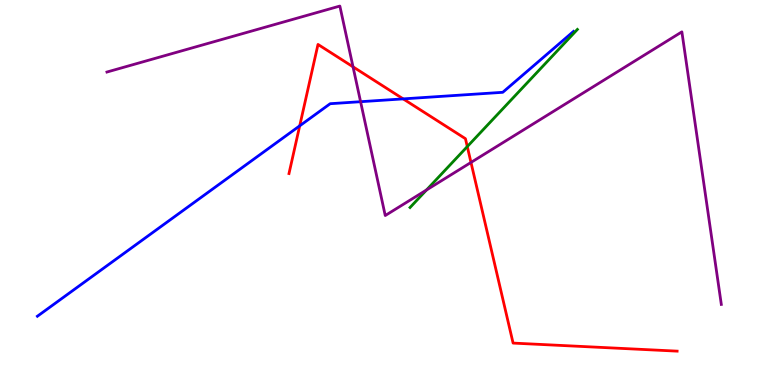[{'lines': ['blue', 'red'], 'intersections': [{'x': 3.87, 'y': 6.73}, {'x': 5.2, 'y': 7.43}]}, {'lines': ['green', 'red'], 'intersections': [{'x': 6.03, 'y': 6.19}]}, {'lines': ['purple', 'red'], 'intersections': [{'x': 4.56, 'y': 8.26}, {'x': 6.08, 'y': 5.78}]}, {'lines': ['blue', 'green'], 'intersections': []}, {'lines': ['blue', 'purple'], 'intersections': [{'x': 4.65, 'y': 7.36}]}, {'lines': ['green', 'purple'], 'intersections': [{'x': 5.5, 'y': 5.07}]}]